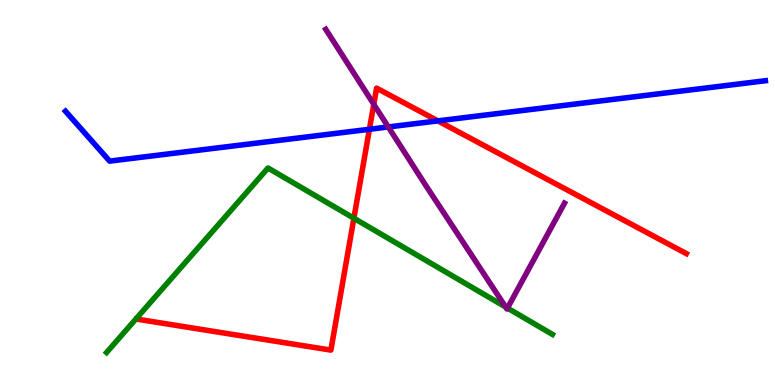[{'lines': ['blue', 'red'], 'intersections': [{'x': 4.77, 'y': 6.64}, {'x': 5.65, 'y': 6.86}]}, {'lines': ['green', 'red'], 'intersections': [{'x': 4.57, 'y': 4.33}]}, {'lines': ['purple', 'red'], 'intersections': [{'x': 4.82, 'y': 7.29}]}, {'lines': ['blue', 'green'], 'intersections': []}, {'lines': ['blue', 'purple'], 'intersections': [{'x': 5.01, 'y': 6.7}]}, {'lines': ['green', 'purple'], 'intersections': [{'x': 6.52, 'y': 2.03}, {'x': 6.55, 'y': 2.0}]}]